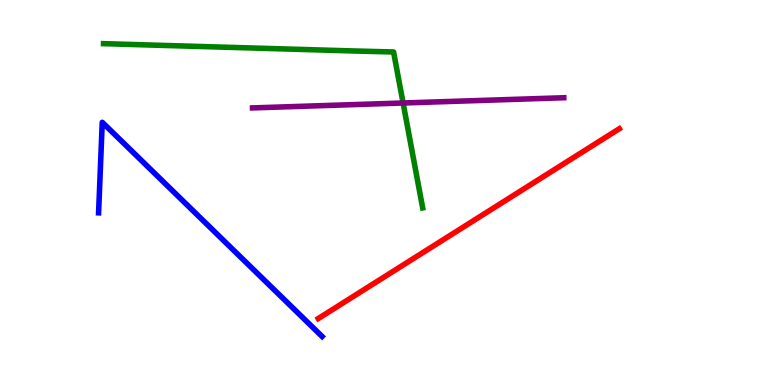[{'lines': ['blue', 'red'], 'intersections': []}, {'lines': ['green', 'red'], 'intersections': []}, {'lines': ['purple', 'red'], 'intersections': []}, {'lines': ['blue', 'green'], 'intersections': []}, {'lines': ['blue', 'purple'], 'intersections': []}, {'lines': ['green', 'purple'], 'intersections': [{'x': 5.2, 'y': 7.32}]}]